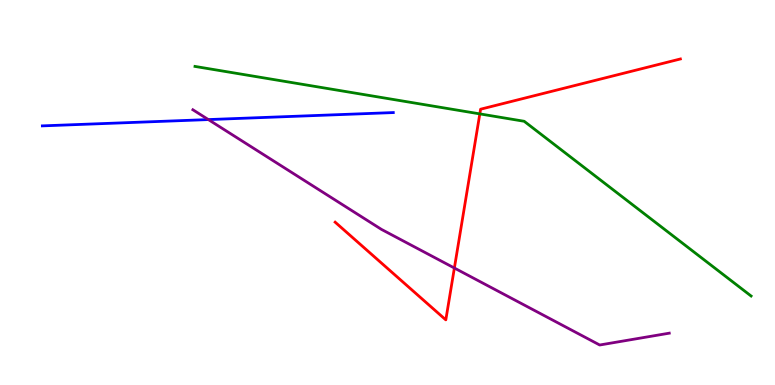[{'lines': ['blue', 'red'], 'intersections': []}, {'lines': ['green', 'red'], 'intersections': [{'x': 6.19, 'y': 7.04}]}, {'lines': ['purple', 'red'], 'intersections': [{'x': 5.86, 'y': 3.04}]}, {'lines': ['blue', 'green'], 'intersections': []}, {'lines': ['blue', 'purple'], 'intersections': [{'x': 2.69, 'y': 6.89}]}, {'lines': ['green', 'purple'], 'intersections': []}]